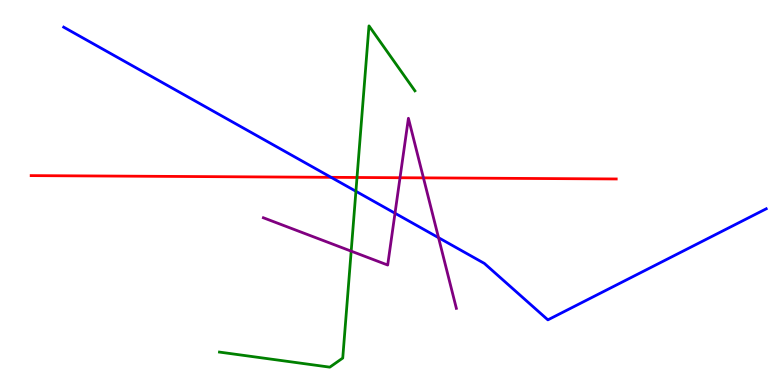[{'lines': ['blue', 'red'], 'intersections': [{'x': 4.27, 'y': 5.39}]}, {'lines': ['green', 'red'], 'intersections': [{'x': 4.61, 'y': 5.39}]}, {'lines': ['purple', 'red'], 'intersections': [{'x': 5.16, 'y': 5.38}, {'x': 5.46, 'y': 5.38}]}, {'lines': ['blue', 'green'], 'intersections': [{'x': 4.59, 'y': 5.03}]}, {'lines': ['blue', 'purple'], 'intersections': [{'x': 5.1, 'y': 4.46}, {'x': 5.66, 'y': 3.83}]}, {'lines': ['green', 'purple'], 'intersections': [{'x': 4.53, 'y': 3.48}]}]